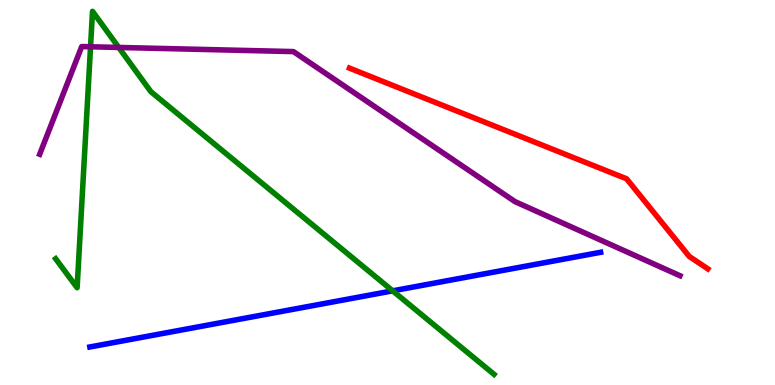[{'lines': ['blue', 'red'], 'intersections': []}, {'lines': ['green', 'red'], 'intersections': []}, {'lines': ['purple', 'red'], 'intersections': []}, {'lines': ['blue', 'green'], 'intersections': [{'x': 5.07, 'y': 2.45}]}, {'lines': ['blue', 'purple'], 'intersections': []}, {'lines': ['green', 'purple'], 'intersections': [{'x': 1.17, 'y': 8.79}, {'x': 1.53, 'y': 8.77}]}]